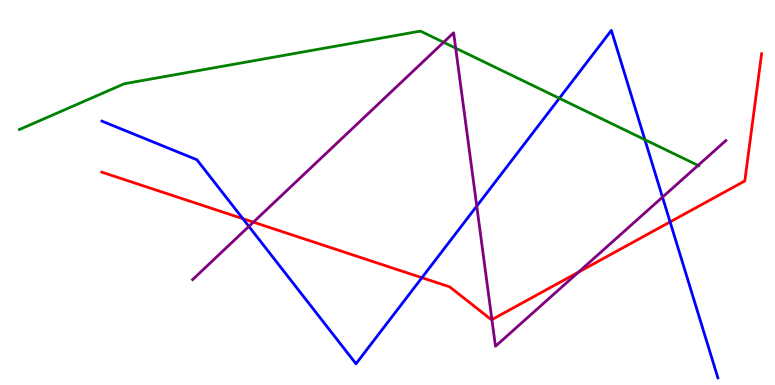[{'lines': ['blue', 'red'], 'intersections': [{'x': 3.13, 'y': 4.32}, {'x': 5.44, 'y': 2.79}, {'x': 8.65, 'y': 4.24}]}, {'lines': ['green', 'red'], 'intersections': []}, {'lines': ['purple', 'red'], 'intersections': [{'x': 3.27, 'y': 4.23}, {'x': 6.35, 'y': 1.7}, {'x': 7.46, 'y': 2.93}]}, {'lines': ['blue', 'green'], 'intersections': [{'x': 7.22, 'y': 7.45}, {'x': 8.32, 'y': 6.37}]}, {'lines': ['blue', 'purple'], 'intersections': [{'x': 3.21, 'y': 4.12}, {'x': 6.15, 'y': 4.65}, {'x': 8.55, 'y': 4.88}]}, {'lines': ['green', 'purple'], 'intersections': [{'x': 5.72, 'y': 8.9}, {'x': 5.88, 'y': 8.75}, {'x': 9.01, 'y': 5.7}]}]